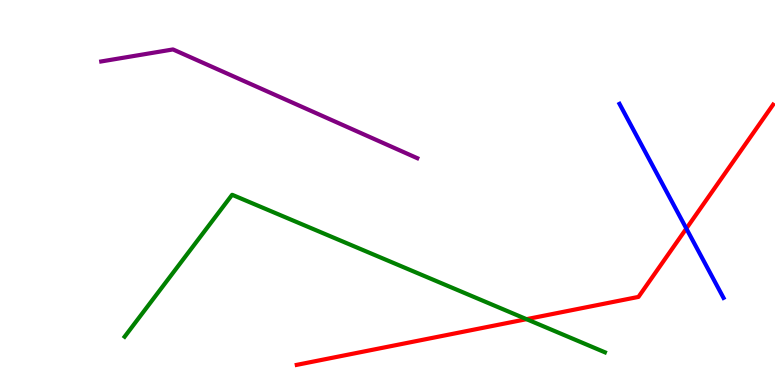[{'lines': ['blue', 'red'], 'intersections': [{'x': 8.86, 'y': 4.06}]}, {'lines': ['green', 'red'], 'intersections': [{'x': 6.79, 'y': 1.71}]}, {'lines': ['purple', 'red'], 'intersections': []}, {'lines': ['blue', 'green'], 'intersections': []}, {'lines': ['blue', 'purple'], 'intersections': []}, {'lines': ['green', 'purple'], 'intersections': []}]